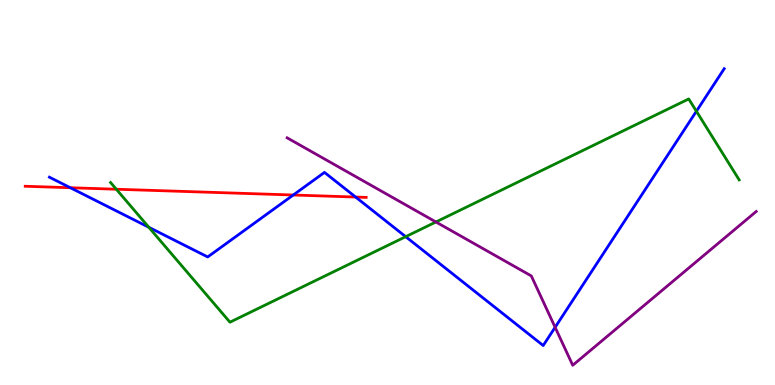[{'lines': ['blue', 'red'], 'intersections': [{'x': 0.908, 'y': 5.12}, {'x': 3.78, 'y': 4.93}, {'x': 4.59, 'y': 4.88}]}, {'lines': ['green', 'red'], 'intersections': [{'x': 1.5, 'y': 5.08}]}, {'lines': ['purple', 'red'], 'intersections': []}, {'lines': ['blue', 'green'], 'intersections': [{'x': 1.92, 'y': 4.1}, {'x': 5.23, 'y': 3.85}, {'x': 8.99, 'y': 7.11}]}, {'lines': ['blue', 'purple'], 'intersections': [{'x': 7.16, 'y': 1.5}]}, {'lines': ['green', 'purple'], 'intersections': [{'x': 5.62, 'y': 4.23}]}]